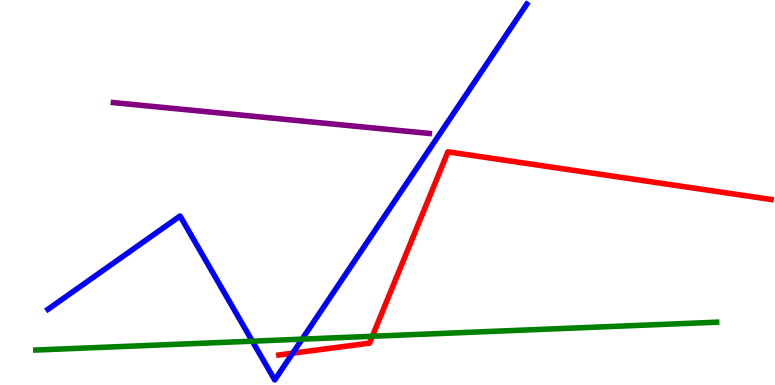[{'lines': ['blue', 'red'], 'intersections': [{'x': 3.78, 'y': 0.826}]}, {'lines': ['green', 'red'], 'intersections': [{'x': 4.8, 'y': 1.27}]}, {'lines': ['purple', 'red'], 'intersections': []}, {'lines': ['blue', 'green'], 'intersections': [{'x': 3.26, 'y': 1.14}, {'x': 3.9, 'y': 1.19}]}, {'lines': ['blue', 'purple'], 'intersections': []}, {'lines': ['green', 'purple'], 'intersections': []}]